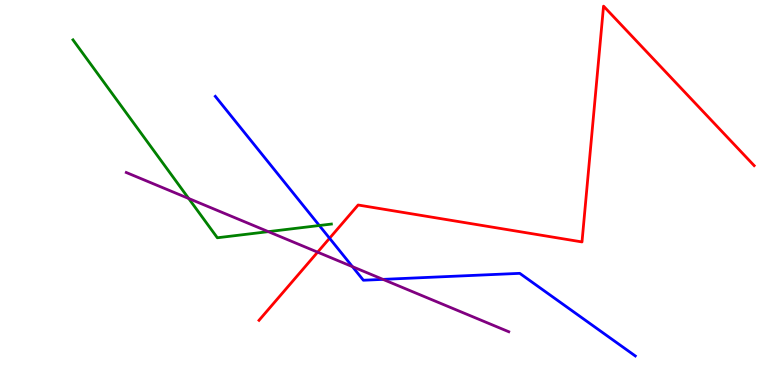[{'lines': ['blue', 'red'], 'intersections': [{'x': 4.25, 'y': 3.81}]}, {'lines': ['green', 'red'], 'intersections': []}, {'lines': ['purple', 'red'], 'intersections': [{'x': 4.1, 'y': 3.45}]}, {'lines': ['blue', 'green'], 'intersections': [{'x': 4.12, 'y': 4.14}]}, {'lines': ['blue', 'purple'], 'intersections': [{'x': 4.55, 'y': 3.07}, {'x': 4.94, 'y': 2.74}]}, {'lines': ['green', 'purple'], 'intersections': [{'x': 2.43, 'y': 4.84}, {'x': 3.46, 'y': 3.98}]}]